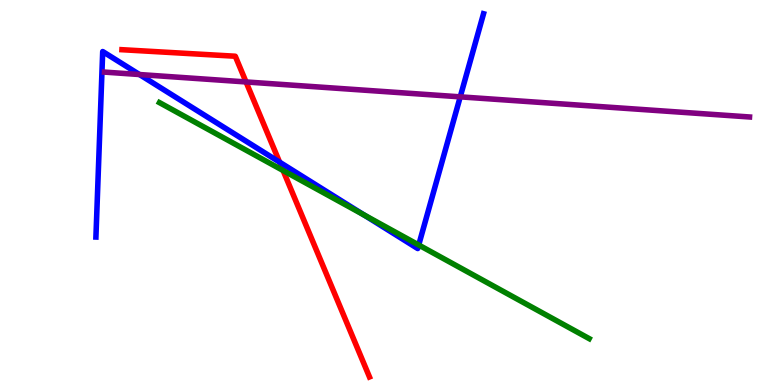[{'lines': ['blue', 'red'], 'intersections': [{'x': 3.61, 'y': 5.79}]}, {'lines': ['green', 'red'], 'intersections': [{'x': 3.65, 'y': 5.57}]}, {'lines': ['purple', 'red'], 'intersections': [{'x': 3.17, 'y': 7.87}]}, {'lines': ['blue', 'green'], 'intersections': [{'x': 4.7, 'y': 4.42}, {'x': 5.4, 'y': 3.64}]}, {'lines': ['blue', 'purple'], 'intersections': [{'x': 1.8, 'y': 8.06}, {'x': 5.94, 'y': 7.48}]}, {'lines': ['green', 'purple'], 'intersections': []}]